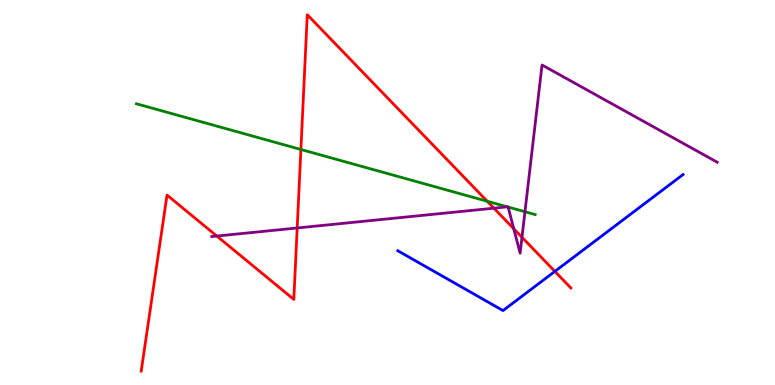[{'lines': ['blue', 'red'], 'intersections': [{'x': 7.16, 'y': 2.95}]}, {'lines': ['green', 'red'], 'intersections': [{'x': 3.88, 'y': 6.12}, {'x': 6.29, 'y': 4.77}]}, {'lines': ['purple', 'red'], 'intersections': [{'x': 2.8, 'y': 3.87}, {'x': 3.83, 'y': 4.08}, {'x': 6.37, 'y': 4.59}, {'x': 6.63, 'y': 4.06}, {'x': 6.74, 'y': 3.84}]}, {'lines': ['blue', 'green'], 'intersections': []}, {'lines': ['blue', 'purple'], 'intersections': []}, {'lines': ['green', 'purple'], 'intersections': [{'x': 6.55, 'y': 4.63}, {'x': 6.56, 'y': 4.62}, {'x': 6.77, 'y': 4.5}]}]